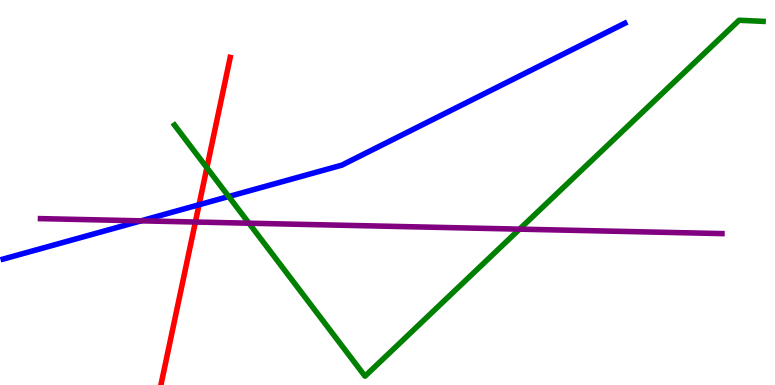[{'lines': ['blue', 'red'], 'intersections': [{'x': 2.57, 'y': 4.68}]}, {'lines': ['green', 'red'], 'intersections': [{'x': 2.67, 'y': 5.64}]}, {'lines': ['purple', 'red'], 'intersections': [{'x': 2.52, 'y': 4.23}]}, {'lines': ['blue', 'green'], 'intersections': [{'x': 2.95, 'y': 4.9}]}, {'lines': ['blue', 'purple'], 'intersections': [{'x': 1.82, 'y': 4.26}]}, {'lines': ['green', 'purple'], 'intersections': [{'x': 3.21, 'y': 4.2}, {'x': 6.7, 'y': 4.05}]}]